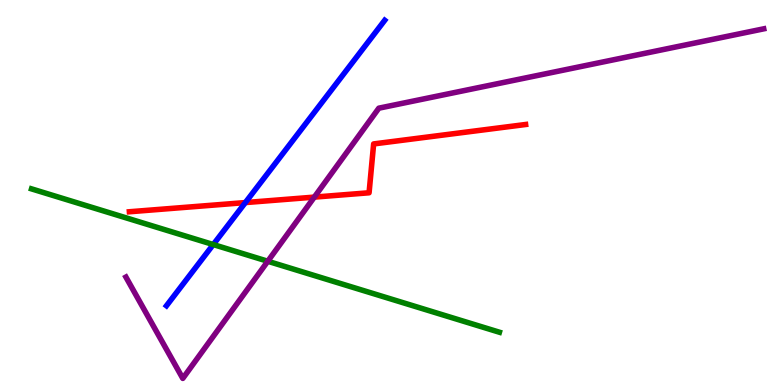[{'lines': ['blue', 'red'], 'intersections': [{'x': 3.17, 'y': 4.74}]}, {'lines': ['green', 'red'], 'intersections': []}, {'lines': ['purple', 'red'], 'intersections': [{'x': 4.06, 'y': 4.88}]}, {'lines': ['blue', 'green'], 'intersections': [{'x': 2.75, 'y': 3.65}]}, {'lines': ['blue', 'purple'], 'intersections': []}, {'lines': ['green', 'purple'], 'intersections': [{'x': 3.46, 'y': 3.21}]}]